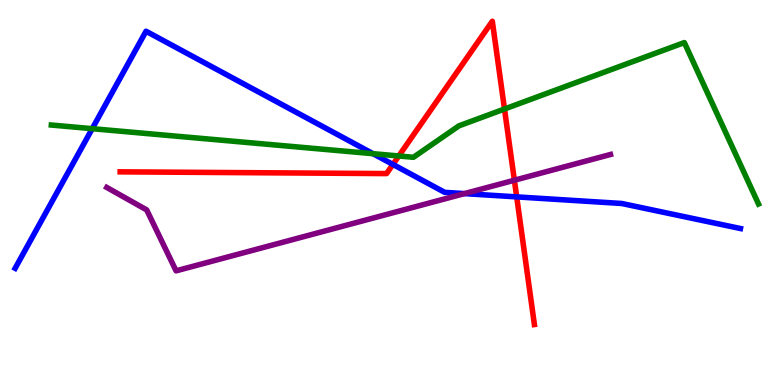[{'lines': ['blue', 'red'], 'intersections': [{'x': 5.07, 'y': 5.73}, {'x': 6.67, 'y': 4.89}]}, {'lines': ['green', 'red'], 'intersections': [{'x': 5.15, 'y': 5.95}, {'x': 6.51, 'y': 7.17}]}, {'lines': ['purple', 'red'], 'intersections': [{'x': 6.64, 'y': 5.32}]}, {'lines': ['blue', 'green'], 'intersections': [{'x': 1.19, 'y': 6.66}, {'x': 4.81, 'y': 6.01}]}, {'lines': ['blue', 'purple'], 'intersections': [{'x': 5.99, 'y': 4.97}]}, {'lines': ['green', 'purple'], 'intersections': []}]